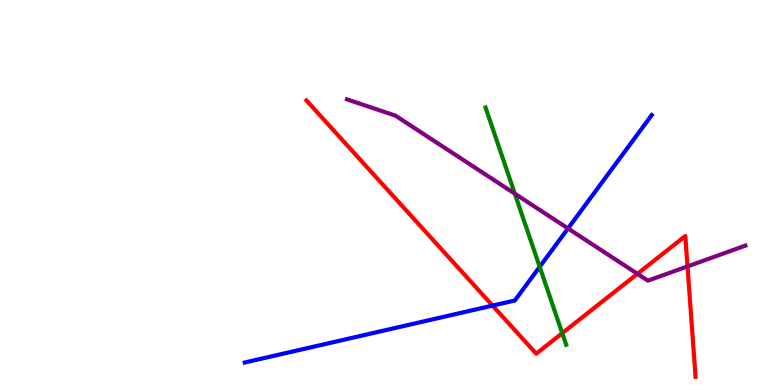[{'lines': ['blue', 'red'], 'intersections': [{'x': 6.36, 'y': 2.06}]}, {'lines': ['green', 'red'], 'intersections': [{'x': 7.25, 'y': 1.35}]}, {'lines': ['purple', 'red'], 'intersections': [{'x': 8.22, 'y': 2.89}, {'x': 8.87, 'y': 3.08}]}, {'lines': ['blue', 'green'], 'intersections': [{'x': 6.96, 'y': 3.07}]}, {'lines': ['blue', 'purple'], 'intersections': [{'x': 7.33, 'y': 4.07}]}, {'lines': ['green', 'purple'], 'intersections': [{'x': 6.64, 'y': 4.97}]}]